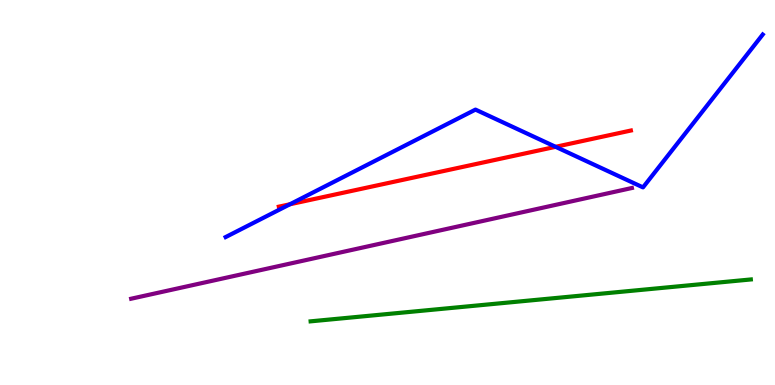[{'lines': ['blue', 'red'], 'intersections': [{'x': 3.74, 'y': 4.69}, {'x': 7.17, 'y': 6.19}]}, {'lines': ['green', 'red'], 'intersections': []}, {'lines': ['purple', 'red'], 'intersections': []}, {'lines': ['blue', 'green'], 'intersections': []}, {'lines': ['blue', 'purple'], 'intersections': []}, {'lines': ['green', 'purple'], 'intersections': []}]